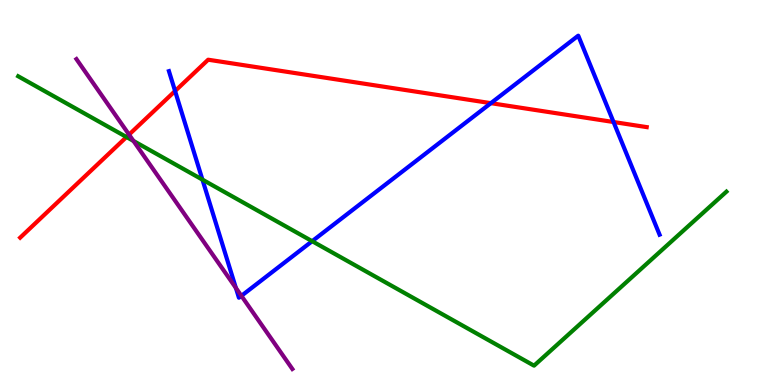[{'lines': ['blue', 'red'], 'intersections': [{'x': 2.26, 'y': 7.64}, {'x': 6.33, 'y': 7.32}, {'x': 7.92, 'y': 6.83}]}, {'lines': ['green', 'red'], 'intersections': [{'x': 1.63, 'y': 6.44}]}, {'lines': ['purple', 'red'], 'intersections': [{'x': 1.67, 'y': 6.5}]}, {'lines': ['blue', 'green'], 'intersections': [{'x': 2.61, 'y': 5.33}, {'x': 4.03, 'y': 3.74}]}, {'lines': ['blue', 'purple'], 'intersections': [{'x': 3.04, 'y': 2.52}, {'x': 3.11, 'y': 2.32}]}, {'lines': ['green', 'purple'], 'intersections': [{'x': 1.72, 'y': 6.34}]}]